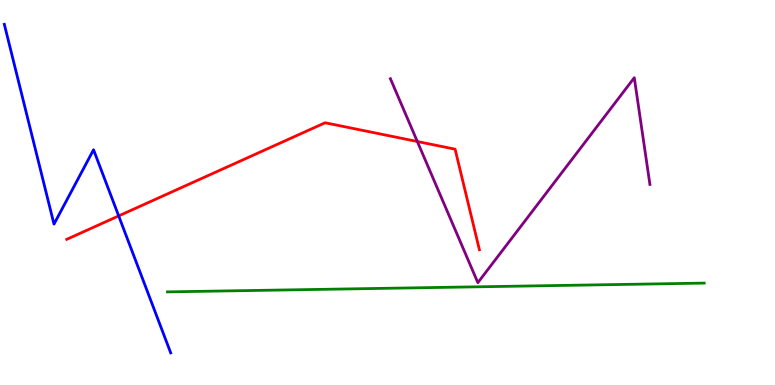[{'lines': ['blue', 'red'], 'intersections': [{'x': 1.53, 'y': 4.39}]}, {'lines': ['green', 'red'], 'intersections': []}, {'lines': ['purple', 'red'], 'intersections': [{'x': 5.39, 'y': 6.32}]}, {'lines': ['blue', 'green'], 'intersections': []}, {'lines': ['blue', 'purple'], 'intersections': []}, {'lines': ['green', 'purple'], 'intersections': []}]